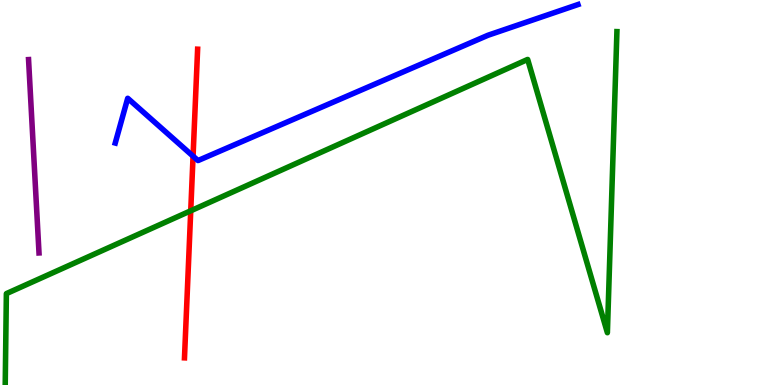[{'lines': ['blue', 'red'], 'intersections': [{'x': 2.49, 'y': 5.94}]}, {'lines': ['green', 'red'], 'intersections': [{'x': 2.46, 'y': 4.52}]}, {'lines': ['purple', 'red'], 'intersections': []}, {'lines': ['blue', 'green'], 'intersections': []}, {'lines': ['blue', 'purple'], 'intersections': []}, {'lines': ['green', 'purple'], 'intersections': []}]